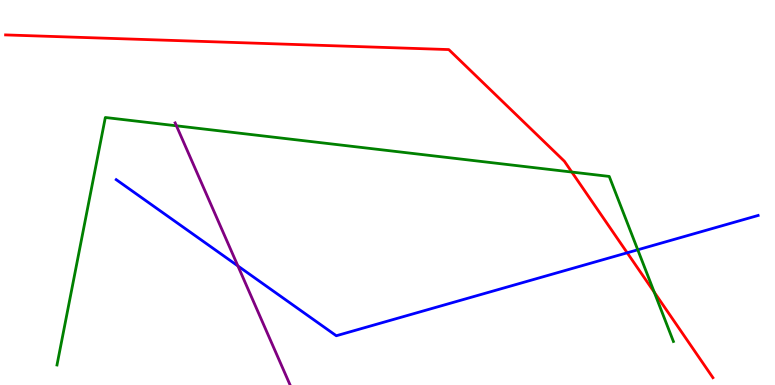[{'lines': ['blue', 'red'], 'intersections': [{'x': 8.09, 'y': 3.43}]}, {'lines': ['green', 'red'], 'intersections': [{'x': 7.38, 'y': 5.53}, {'x': 8.44, 'y': 2.41}]}, {'lines': ['purple', 'red'], 'intersections': []}, {'lines': ['blue', 'green'], 'intersections': [{'x': 8.23, 'y': 3.51}]}, {'lines': ['blue', 'purple'], 'intersections': [{'x': 3.07, 'y': 3.09}]}, {'lines': ['green', 'purple'], 'intersections': [{'x': 2.28, 'y': 6.73}]}]